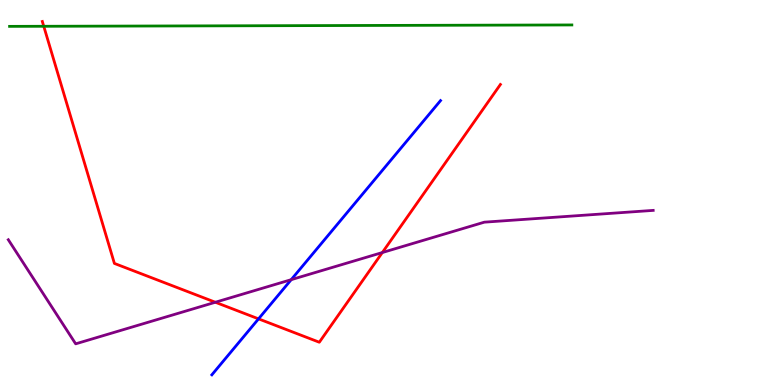[{'lines': ['blue', 'red'], 'intersections': [{'x': 3.34, 'y': 1.72}]}, {'lines': ['green', 'red'], 'intersections': [{'x': 0.565, 'y': 9.32}]}, {'lines': ['purple', 'red'], 'intersections': [{'x': 2.78, 'y': 2.15}, {'x': 4.93, 'y': 3.44}]}, {'lines': ['blue', 'green'], 'intersections': []}, {'lines': ['blue', 'purple'], 'intersections': [{'x': 3.76, 'y': 2.74}]}, {'lines': ['green', 'purple'], 'intersections': []}]